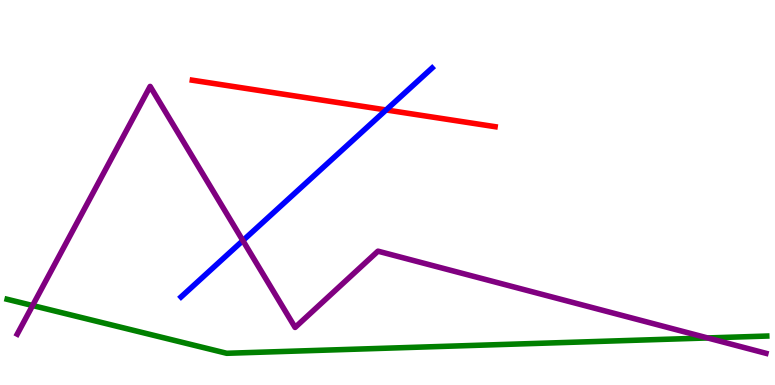[{'lines': ['blue', 'red'], 'intersections': [{'x': 4.98, 'y': 7.14}]}, {'lines': ['green', 'red'], 'intersections': []}, {'lines': ['purple', 'red'], 'intersections': []}, {'lines': ['blue', 'green'], 'intersections': []}, {'lines': ['blue', 'purple'], 'intersections': [{'x': 3.13, 'y': 3.75}]}, {'lines': ['green', 'purple'], 'intersections': [{'x': 0.421, 'y': 2.06}, {'x': 9.13, 'y': 1.22}]}]